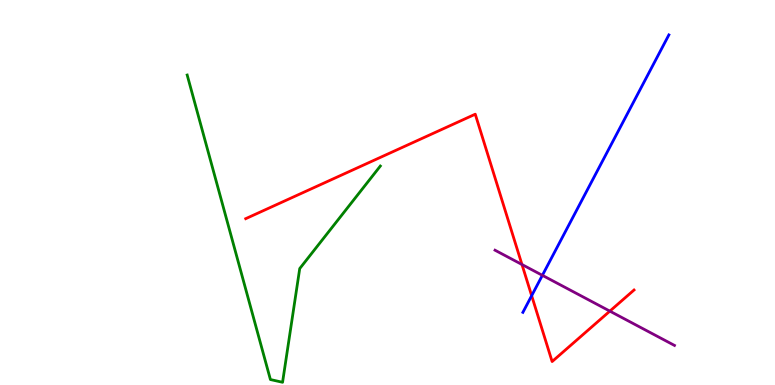[{'lines': ['blue', 'red'], 'intersections': [{'x': 6.86, 'y': 2.32}]}, {'lines': ['green', 'red'], 'intersections': []}, {'lines': ['purple', 'red'], 'intersections': [{'x': 6.74, 'y': 3.13}, {'x': 7.87, 'y': 1.92}]}, {'lines': ['blue', 'green'], 'intersections': []}, {'lines': ['blue', 'purple'], 'intersections': [{'x': 7.0, 'y': 2.85}]}, {'lines': ['green', 'purple'], 'intersections': []}]